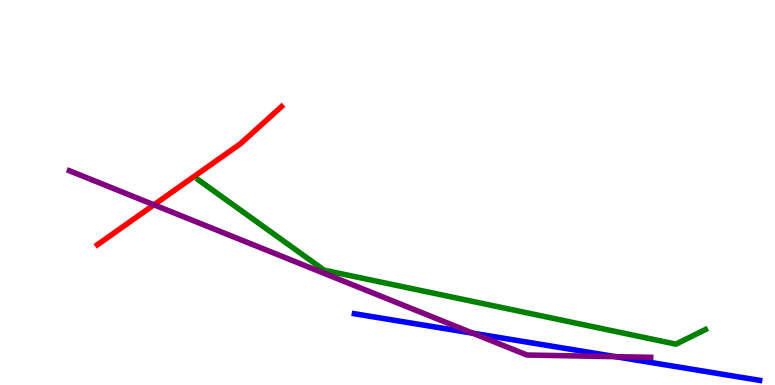[{'lines': ['blue', 'red'], 'intersections': []}, {'lines': ['green', 'red'], 'intersections': []}, {'lines': ['purple', 'red'], 'intersections': [{'x': 1.99, 'y': 4.68}]}, {'lines': ['blue', 'green'], 'intersections': []}, {'lines': ['blue', 'purple'], 'intersections': [{'x': 6.1, 'y': 1.35}, {'x': 7.94, 'y': 0.736}]}, {'lines': ['green', 'purple'], 'intersections': []}]